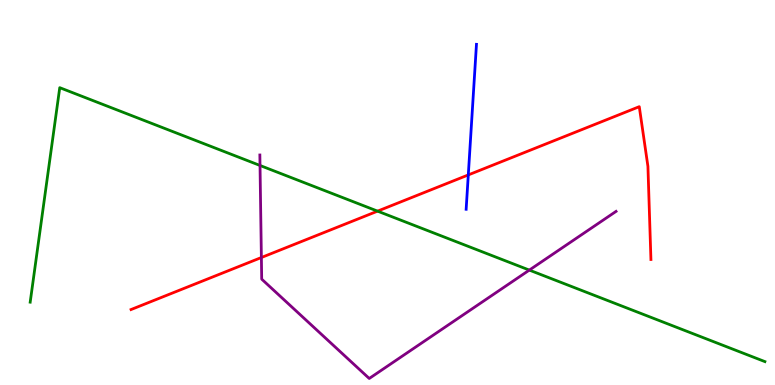[{'lines': ['blue', 'red'], 'intersections': [{'x': 6.04, 'y': 5.46}]}, {'lines': ['green', 'red'], 'intersections': [{'x': 4.87, 'y': 4.52}]}, {'lines': ['purple', 'red'], 'intersections': [{'x': 3.37, 'y': 3.31}]}, {'lines': ['blue', 'green'], 'intersections': []}, {'lines': ['blue', 'purple'], 'intersections': []}, {'lines': ['green', 'purple'], 'intersections': [{'x': 3.36, 'y': 5.7}, {'x': 6.83, 'y': 2.98}]}]